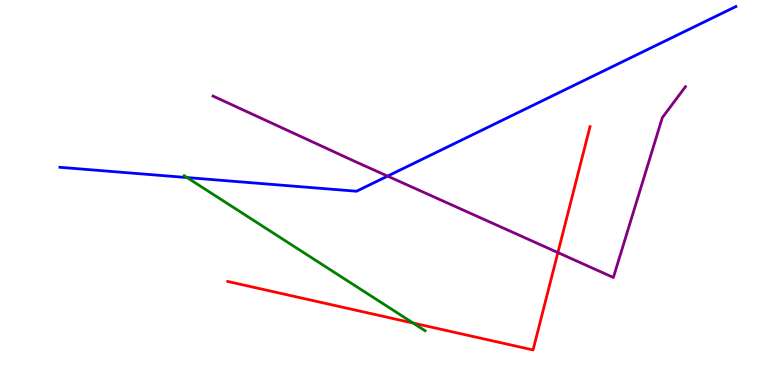[{'lines': ['blue', 'red'], 'intersections': []}, {'lines': ['green', 'red'], 'intersections': [{'x': 5.33, 'y': 1.61}]}, {'lines': ['purple', 'red'], 'intersections': [{'x': 7.2, 'y': 3.44}]}, {'lines': ['blue', 'green'], 'intersections': [{'x': 2.41, 'y': 5.39}]}, {'lines': ['blue', 'purple'], 'intersections': [{'x': 5.0, 'y': 5.43}]}, {'lines': ['green', 'purple'], 'intersections': []}]